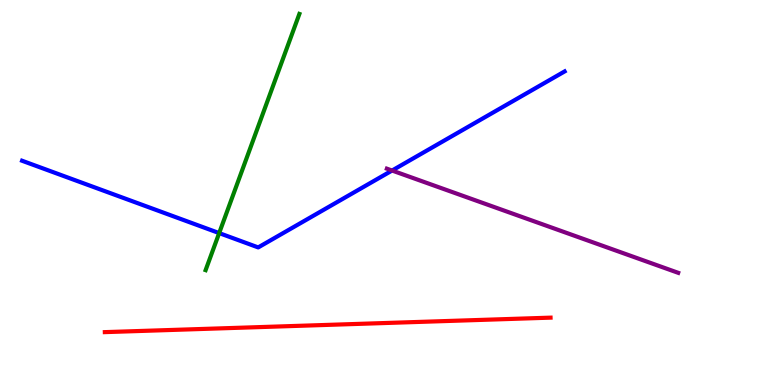[{'lines': ['blue', 'red'], 'intersections': []}, {'lines': ['green', 'red'], 'intersections': []}, {'lines': ['purple', 'red'], 'intersections': []}, {'lines': ['blue', 'green'], 'intersections': [{'x': 2.83, 'y': 3.95}]}, {'lines': ['blue', 'purple'], 'intersections': [{'x': 5.06, 'y': 5.57}]}, {'lines': ['green', 'purple'], 'intersections': []}]